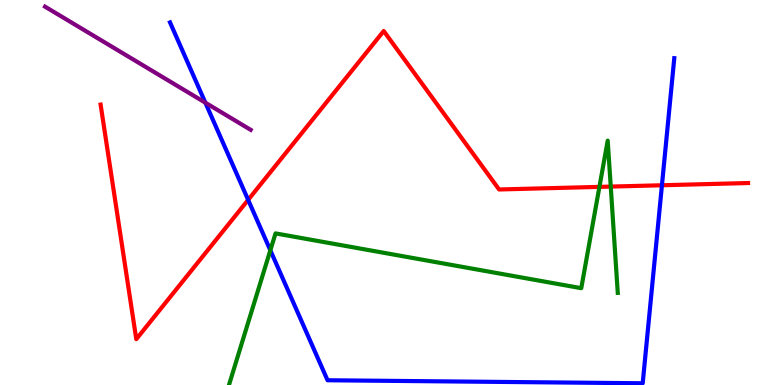[{'lines': ['blue', 'red'], 'intersections': [{'x': 3.2, 'y': 4.81}, {'x': 8.54, 'y': 5.19}]}, {'lines': ['green', 'red'], 'intersections': [{'x': 7.73, 'y': 5.15}, {'x': 7.88, 'y': 5.15}]}, {'lines': ['purple', 'red'], 'intersections': []}, {'lines': ['blue', 'green'], 'intersections': [{'x': 3.49, 'y': 3.5}]}, {'lines': ['blue', 'purple'], 'intersections': [{'x': 2.65, 'y': 7.33}]}, {'lines': ['green', 'purple'], 'intersections': []}]